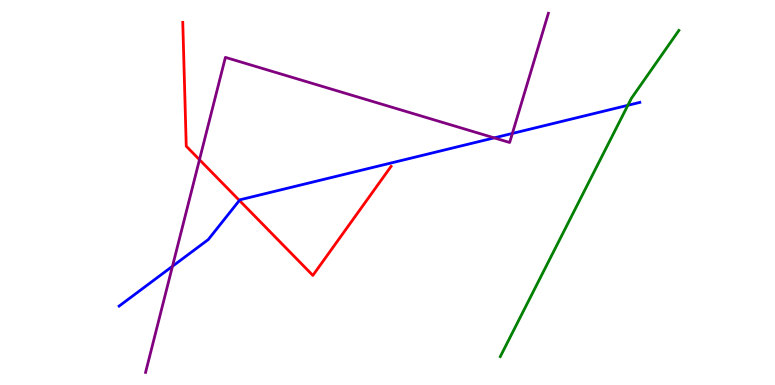[{'lines': ['blue', 'red'], 'intersections': [{'x': 3.09, 'y': 4.79}]}, {'lines': ['green', 'red'], 'intersections': []}, {'lines': ['purple', 'red'], 'intersections': [{'x': 2.57, 'y': 5.85}]}, {'lines': ['blue', 'green'], 'intersections': [{'x': 8.1, 'y': 7.26}]}, {'lines': ['blue', 'purple'], 'intersections': [{'x': 2.23, 'y': 3.08}, {'x': 6.38, 'y': 6.42}, {'x': 6.61, 'y': 6.53}]}, {'lines': ['green', 'purple'], 'intersections': []}]